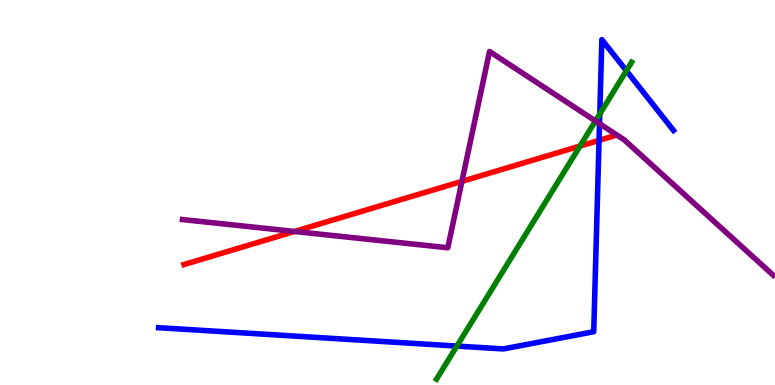[{'lines': ['blue', 'red'], 'intersections': [{'x': 7.73, 'y': 6.35}]}, {'lines': ['green', 'red'], 'intersections': [{'x': 7.48, 'y': 6.21}]}, {'lines': ['purple', 'red'], 'intersections': [{'x': 3.8, 'y': 3.99}, {'x': 5.96, 'y': 5.29}]}, {'lines': ['blue', 'green'], 'intersections': [{'x': 5.9, 'y': 1.01}, {'x': 7.74, 'y': 7.04}, {'x': 8.08, 'y': 8.16}]}, {'lines': ['blue', 'purple'], 'intersections': [{'x': 7.74, 'y': 6.79}]}, {'lines': ['green', 'purple'], 'intersections': [{'x': 7.68, 'y': 6.86}]}]